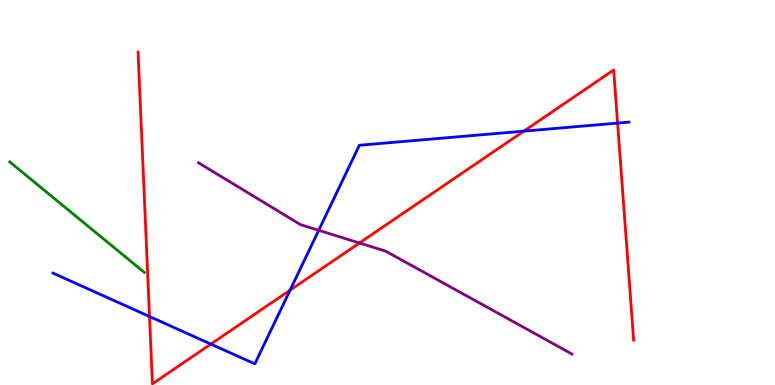[{'lines': ['blue', 'red'], 'intersections': [{'x': 1.93, 'y': 1.78}, {'x': 2.72, 'y': 1.06}, {'x': 3.74, 'y': 2.46}, {'x': 6.76, 'y': 6.59}, {'x': 7.97, 'y': 6.8}]}, {'lines': ['green', 'red'], 'intersections': []}, {'lines': ['purple', 'red'], 'intersections': [{'x': 4.64, 'y': 3.69}]}, {'lines': ['blue', 'green'], 'intersections': []}, {'lines': ['blue', 'purple'], 'intersections': [{'x': 4.11, 'y': 4.02}]}, {'lines': ['green', 'purple'], 'intersections': []}]